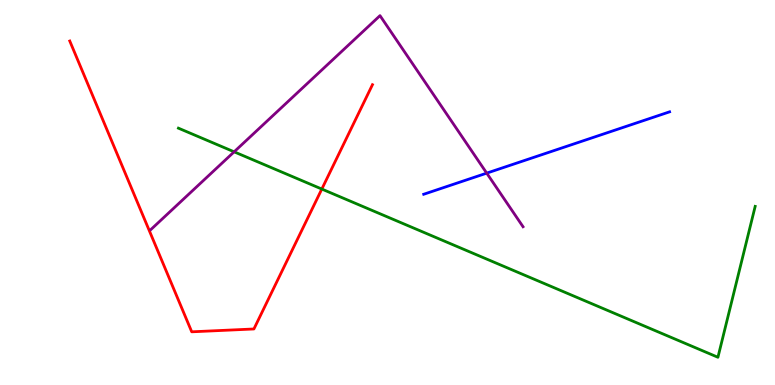[{'lines': ['blue', 'red'], 'intersections': []}, {'lines': ['green', 'red'], 'intersections': [{'x': 4.15, 'y': 5.09}]}, {'lines': ['purple', 'red'], 'intersections': []}, {'lines': ['blue', 'green'], 'intersections': []}, {'lines': ['blue', 'purple'], 'intersections': [{'x': 6.28, 'y': 5.5}]}, {'lines': ['green', 'purple'], 'intersections': [{'x': 3.02, 'y': 6.06}]}]